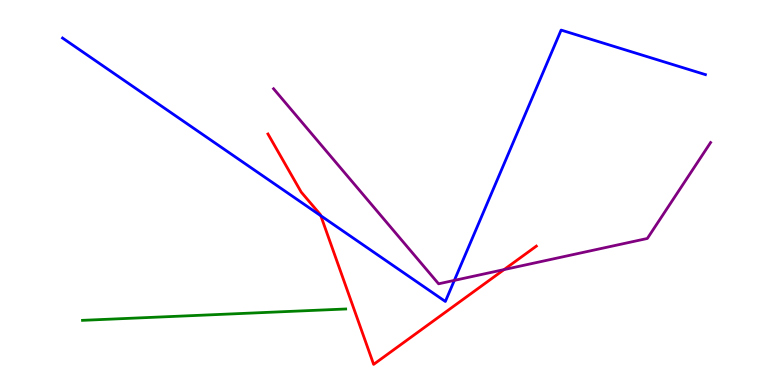[{'lines': ['blue', 'red'], 'intersections': [{'x': 4.14, 'y': 4.4}]}, {'lines': ['green', 'red'], 'intersections': []}, {'lines': ['purple', 'red'], 'intersections': [{'x': 6.5, 'y': 3.0}]}, {'lines': ['blue', 'green'], 'intersections': []}, {'lines': ['blue', 'purple'], 'intersections': [{'x': 5.86, 'y': 2.72}]}, {'lines': ['green', 'purple'], 'intersections': []}]